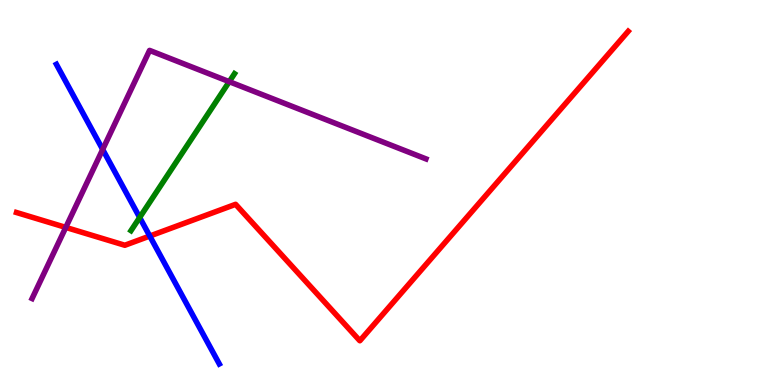[{'lines': ['blue', 'red'], 'intersections': [{'x': 1.93, 'y': 3.87}]}, {'lines': ['green', 'red'], 'intersections': []}, {'lines': ['purple', 'red'], 'intersections': [{'x': 0.849, 'y': 4.09}]}, {'lines': ['blue', 'green'], 'intersections': [{'x': 1.8, 'y': 4.35}]}, {'lines': ['blue', 'purple'], 'intersections': [{'x': 1.32, 'y': 6.12}]}, {'lines': ['green', 'purple'], 'intersections': [{'x': 2.96, 'y': 7.88}]}]